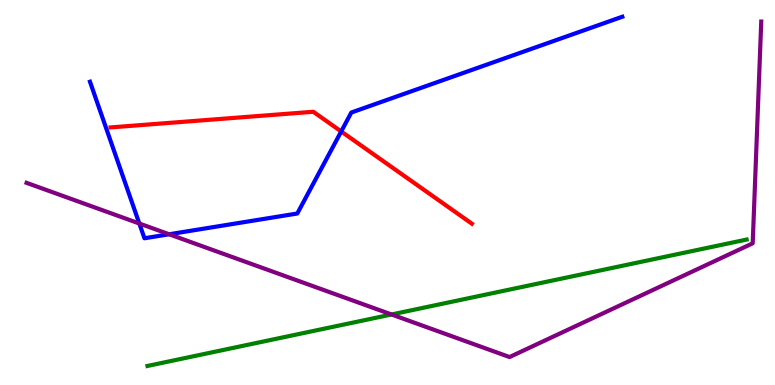[{'lines': ['blue', 'red'], 'intersections': [{'x': 4.4, 'y': 6.59}]}, {'lines': ['green', 'red'], 'intersections': []}, {'lines': ['purple', 'red'], 'intersections': []}, {'lines': ['blue', 'green'], 'intersections': []}, {'lines': ['blue', 'purple'], 'intersections': [{'x': 1.8, 'y': 4.19}, {'x': 2.18, 'y': 3.92}]}, {'lines': ['green', 'purple'], 'intersections': [{'x': 5.05, 'y': 1.83}]}]